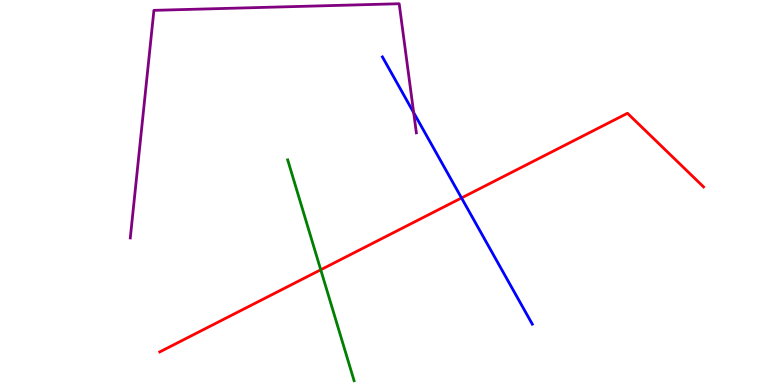[{'lines': ['blue', 'red'], 'intersections': [{'x': 5.96, 'y': 4.86}]}, {'lines': ['green', 'red'], 'intersections': [{'x': 4.14, 'y': 2.99}]}, {'lines': ['purple', 'red'], 'intersections': []}, {'lines': ['blue', 'green'], 'intersections': []}, {'lines': ['blue', 'purple'], 'intersections': [{'x': 5.34, 'y': 7.07}]}, {'lines': ['green', 'purple'], 'intersections': []}]